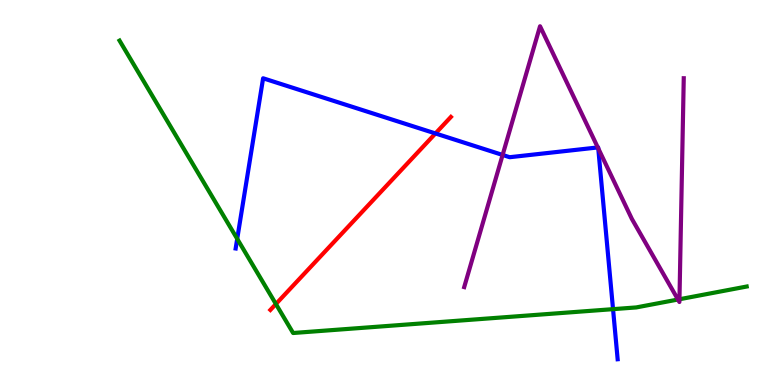[{'lines': ['blue', 'red'], 'intersections': [{'x': 5.62, 'y': 6.53}]}, {'lines': ['green', 'red'], 'intersections': [{'x': 3.56, 'y': 2.1}]}, {'lines': ['purple', 'red'], 'intersections': []}, {'lines': ['blue', 'green'], 'intersections': [{'x': 3.06, 'y': 3.8}, {'x': 7.91, 'y': 1.97}]}, {'lines': ['blue', 'purple'], 'intersections': [{'x': 6.49, 'y': 5.98}, {'x': 7.71, 'y': 6.17}, {'x': 7.72, 'y': 6.15}]}, {'lines': ['green', 'purple'], 'intersections': [{'x': 8.75, 'y': 2.22}, {'x': 8.77, 'y': 2.23}]}]